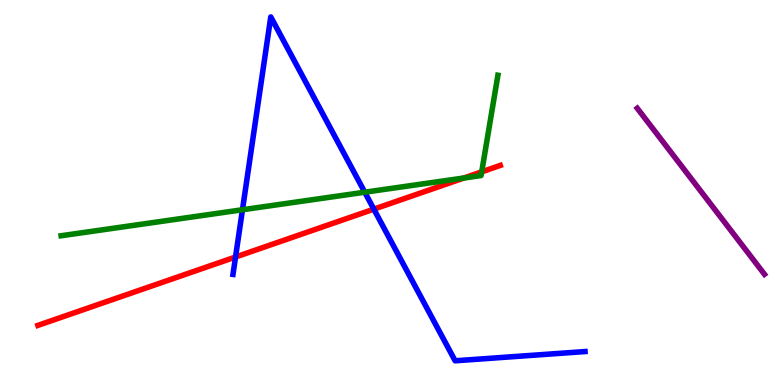[{'lines': ['blue', 'red'], 'intersections': [{'x': 3.04, 'y': 3.32}, {'x': 4.82, 'y': 4.57}]}, {'lines': ['green', 'red'], 'intersections': [{'x': 5.99, 'y': 5.38}, {'x': 6.22, 'y': 5.54}]}, {'lines': ['purple', 'red'], 'intersections': []}, {'lines': ['blue', 'green'], 'intersections': [{'x': 3.13, 'y': 4.55}, {'x': 4.71, 'y': 5.01}]}, {'lines': ['blue', 'purple'], 'intersections': []}, {'lines': ['green', 'purple'], 'intersections': []}]